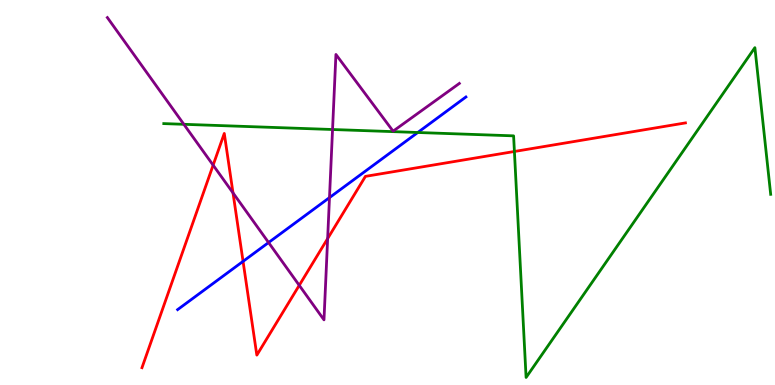[{'lines': ['blue', 'red'], 'intersections': [{'x': 3.14, 'y': 3.21}]}, {'lines': ['green', 'red'], 'intersections': [{'x': 6.64, 'y': 6.07}]}, {'lines': ['purple', 'red'], 'intersections': [{'x': 2.75, 'y': 5.71}, {'x': 3.01, 'y': 4.99}, {'x': 3.86, 'y': 2.59}, {'x': 4.23, 'y': 3.8}]}, {'lines': ['blue', 'green'], 'intersections': [{'x': 5.39, 'y': 6.56}]}, {'lines': ['blue', 'purple'], 'intersections': [{'x': 3.47, 'y': 3.7}, {'x': 4.25, 'y': 4.87}]}, {'lines': ['green', 'purple'], 'intersections': [{'x': 2.37, 'y': 6.77}, {'x': 4.29, 'y': 6.64}]}]